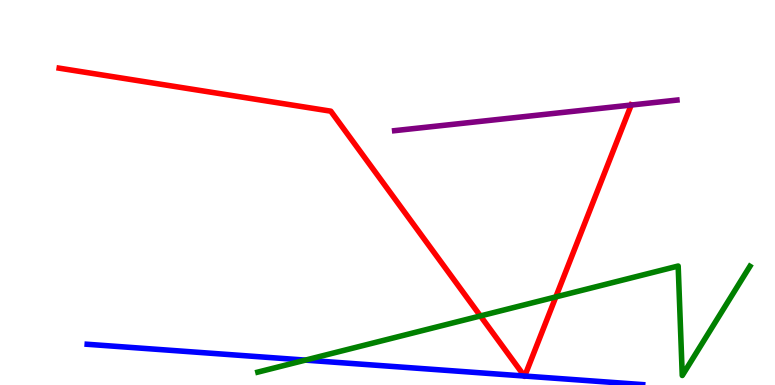[{'lines': ['blue', 'red'], 'intersections': [{'x': 6.77, 'y': 0.233}, {'x': 6.77, 'y': 0.232}]}, {'lines': ['green', 'red'], 'intersections': [{'x': 6.2, 'y': 1.79}, {'x': 7.17, 'y': 2.29}]}, {'lines': ['purple', 'red'], 'intersections': [{'x': 8.14, 'y': 7.27}]}, {'lines': ['blue', 'green'], 'intersections': [{'x': 3.94, 'y': 0.646}]}, {'lines': ['blue', 'purple'], 'intersections': []}, {'lines': ['green', 'purple'], 'intersections': []}]